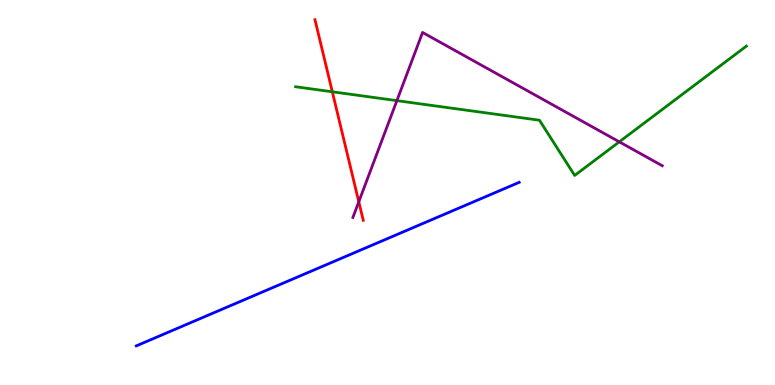[{'lines': ['blue', 'red'], 'intersections': []}, {'lines': ['green', 'red'], 'intersections': [{'x': 4.29, 'y': 7.62}]}, {'lines': ['purple', 'red'], 'intersections': [{'x': 4.63, 'y': 4.76}]}, {'lines': ['blue', 'green'], 'intersections': []}, {'lines': ['blue', 'purple'], 'intersections': []}, {'lines': ['green', 'purple'], 'intersections': [{'x': 5.12, 'y': 7.39}, {'x': 7.99, 'y': 6.32}]}]